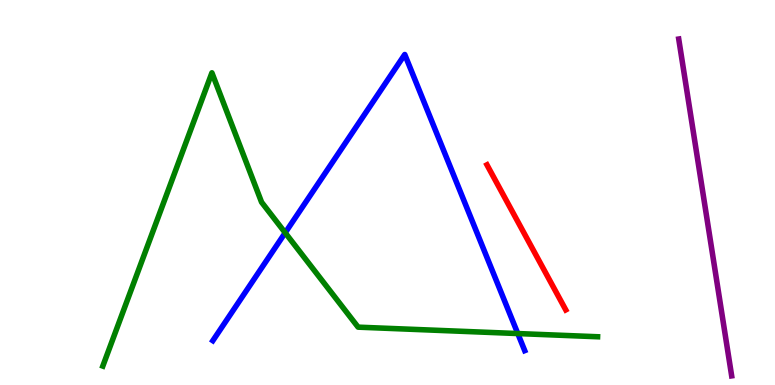[{'lines': ['blue', 'red'], 'intersections': []}, {'lines': ['green', 'red'], 'intersections': []}, {'lines': ['purple', 'red'], 'intersections': []}, {'lines': ['blue', 'green'], 'intersections': [{'x': 3.68, 'y': 3.95}, {'x': 6.68, 'y': 1.34}]}, {'lines': ['blue', 'purple'], 'intersections': []}, {'lines': ['green', 'purple'], 'intersections': []}]